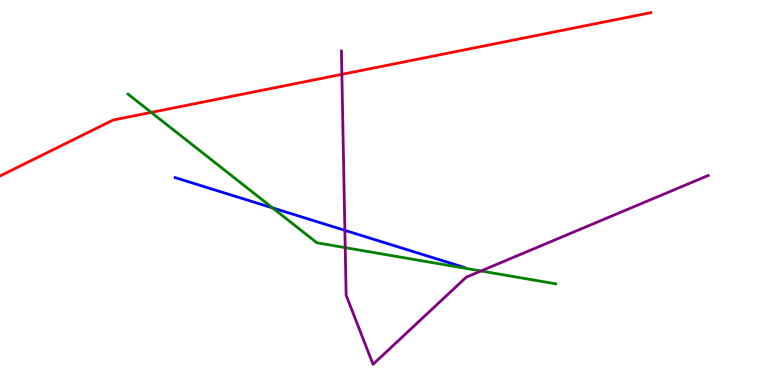[{'lines': ['blue', 'red'], 'intersections': []}, {'lines': ['green', 'red'], 'intersections': [{'x': 1.95, 'y': 7.08}]}, {'lines': ['purple', 'red'], 'intersections': [{'x': 4.41, 'y': 8.07}]}, {'lines': ['blue', 'green'], 'intersections': [{'x': 3.52, 'y': 4.6}]}, {'lines': ['blue', 'purple'], 'intersections': [{'x': 4.45, 'y': 4.02}]}, {'lines': ['green', 'purple'], 'intersections': [{'x': 4.45, 'y': 3.57}, {'x': 6.21, 'y': 2.96}]}]